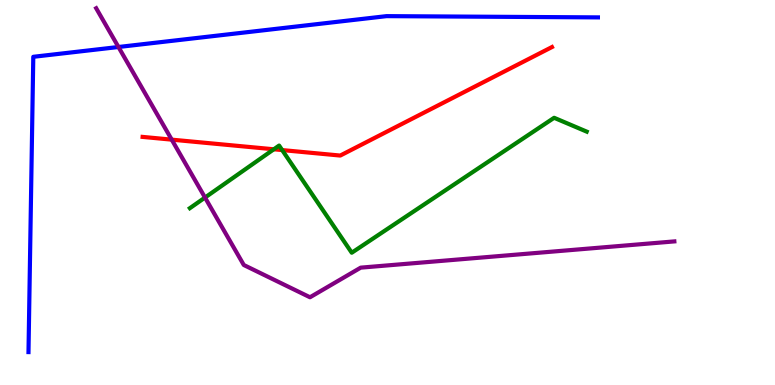[{'lines': ['blue', 'red'], 'intersections': []}, {'lines': ['green', 'red'], 'intersections': [{'x': 3.53, 'y': 6.12}, {'x': 3.64, 'y': 6.1}]}, {'lines': ['purple', 'red'], 'intersections': [{'x': 2.22, 'y': 6.37}]}, {'lines': ['blue', 'green'], 'intersections': []}, {'lines': ['blue', 'purple'], 'intersections': [{'x': 1.53, 'y': 8.78}]}, {'lines': ['green', 'purple'], 'intersections': [{'x': 2.65, 'y': 4.87}]}]